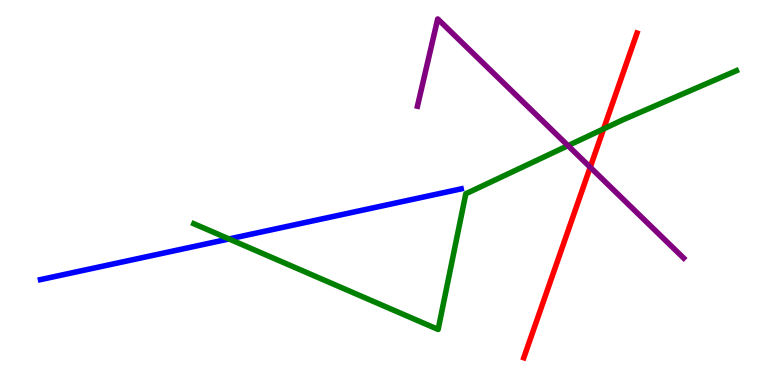[{'lines': ['blue', 'red'], 'intersections': []}, {'lines': ['green', 'red'], 'intersections': [{'x': 7.79, 'y': 6.65}]}, {'lines': ['purple', 'red'], 'intersections': [{'x': 7.62, 'y': 5.66}]}, {'lines': ['blue', 'green'], 'intersections': [{'x': 2.96, 'y': 3.79}]}, {'lines': ['blue', 'purple'], 'intersections': []}, {'lines': ['green', 'purple'], 'intersections': [{'x': 7.33, 'y': 6.22}]}]